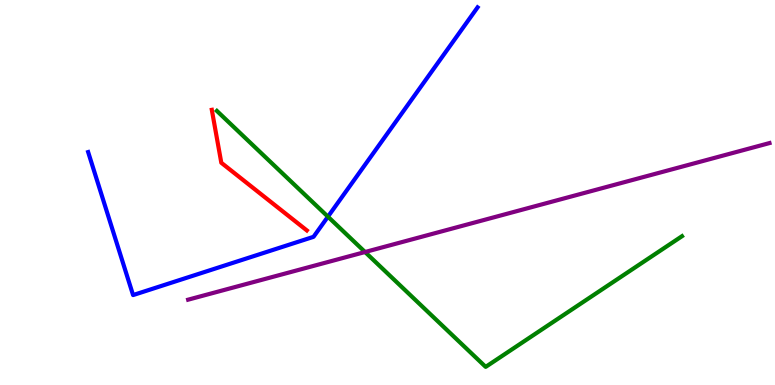[{'lines': ['blue', 'red'], 'intersections': []}, {'lines': ['green', 'red'], 'intersections': []}, {'lines': ['purple', 'red'], 'intersections': []}, {'lines': ['blue', 'green'], 'intersections': [{'x': 4.23, 'y': 4.37}]}, {'lines': ['blue', 'purple'], 'intersections': []}, {'lines': ['green', 'purple'], 'intersections': [{'x': 4.71, 'y': 3.45}]}]